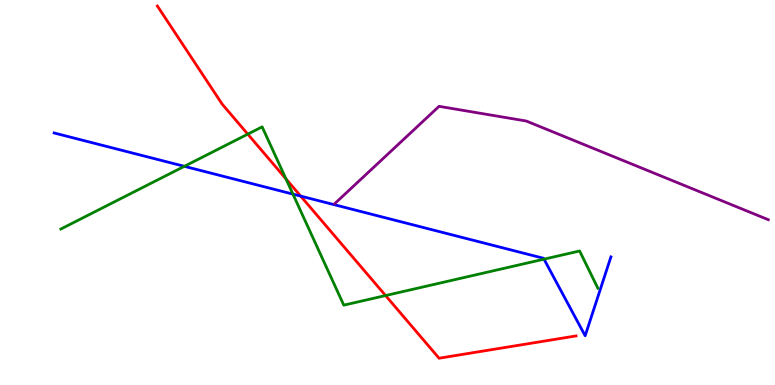[{'lines': ['blue', 'red'], 'intersections': [{'x': 3.88, 'y': 4.91}]}, {'lines': ['green', 'red'], 'intersections': [{'x': 3.2, 'y': 6.52}, {'x': 3.69, 'y': 5.35}, {'x': 4.98, 'y': 2.32}]}, {'lines': ['purple', 'red'], 'intersections': []}, {'lines': ['blue', 'green'], 'intersections': [{'x': 2.38, 'y': 5.68}, {'x': 3.78, 'y': 4.96}, {'x': 7.02, 'y': 3.27}]}, {'lines': ['blue', 'purple'], 'intersections': []}, {'lines': ['green', 'purple'], 'intersections': []}]